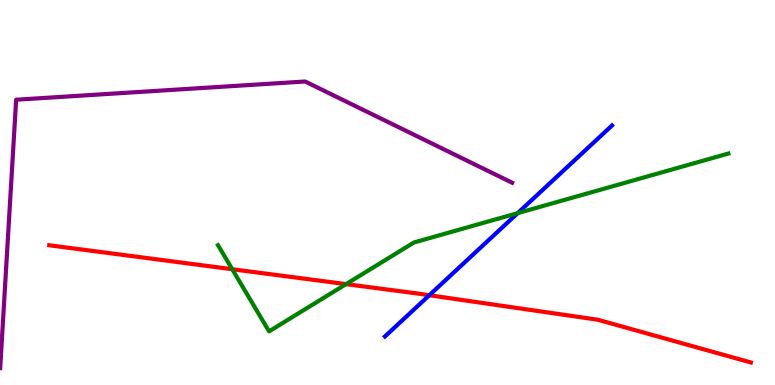[{'lines': ['blue', 'red'], 'intersections': [{'x': 5.54, 'y': 2.33}]}, {'lines': ['green', 'red'], 'intersections': [{'x': 3.0, 'y': 3.01}, {'x': 4.47, 'y': 2.62}]}, {'lines': ['purple', 'red'], 'intersections': []}, {'lines': ['blue', 'green'], 'intersections': [{'x': 6.68, 'y': 4.46}]}, {'lines': ['blue', 'purple'], 'intersections': []}, {'lines': ['green', 'purple'], 'intersections': []}]